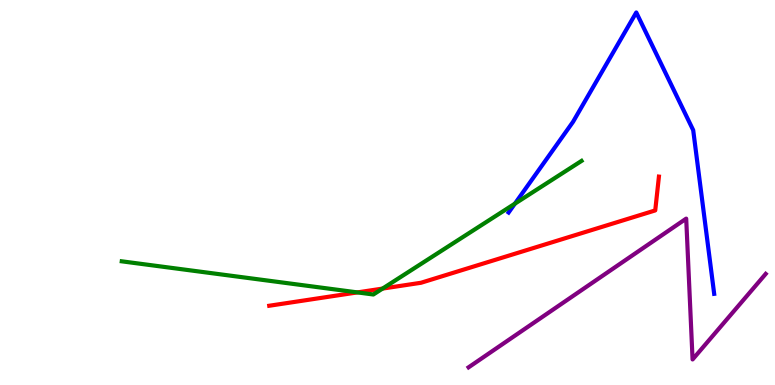[{'lines': ['blue', 'red'], 'intersections': []}, {'lines': ['green', 'red'], 'intersections': [{'x': 4.61, 'y': 2.41}, {'x': 4.94, 'y': 2.5}]}, {'lines': ['purple', 'red'], 'intersections': []}, {'lines': ['blue', 'green'], 'intersections': [{'x': 6.64, 'y': 4.71}]}, {'lines': ['blue', 'purple'], 'intersections': []}, {'lines': ['green', 'purple'], 'intersections': []}]